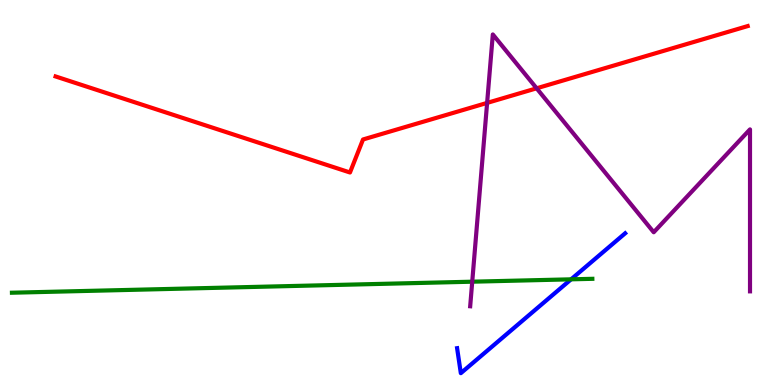[{'lines': ['blue', 'red'], 'intersections': []}, {'lines': ['green', 'red'], 'intersections': []}, {'lines': ['purple', 'red'], 'intersections': [{'x': 6.29, 'y': 7.33}, {'x': 6.92, 'y': 7.71}]}, {'lines': ['blue', 'green'], 'intersections': [{'x': 7.37, 'y': 2.74}]}, {'lines': ['blue', 'purple'], 'intersections': []}, {'lines': ['green', 'purple'], 'intersections': [{'x': 6.09, 'y': 2.68}]}]